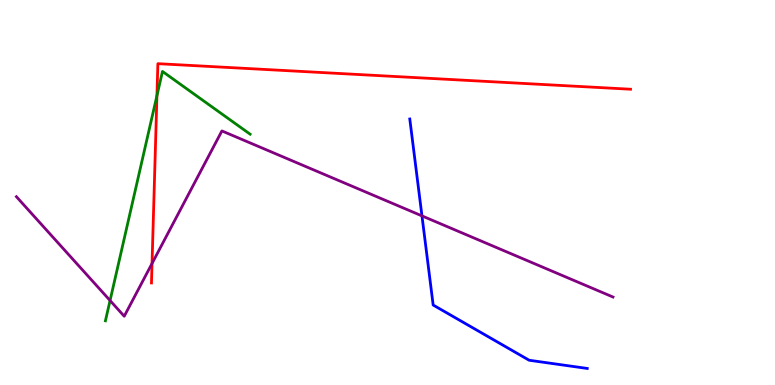[{'lines': ['blue', 'red'], 'intersections': []}, {'lines': ['green', 'red'], 'intersections': [{'x': 2.02, 'y': 7.51}]}, {'lines': ['purple', 'red'], 'intersections': [{'x': 1.96, 'y': 3.16}]}, {'lines': ['blue', 'green'], 'intersections': []}, {'lines': ['blue', 'purple'], 'intersections': [{'x': 5.44, 'y': 4.39}]}, {'lines': ['green', 'purple'], 'intersections': [{'x': 1.42, 'y': 2.19}]}]